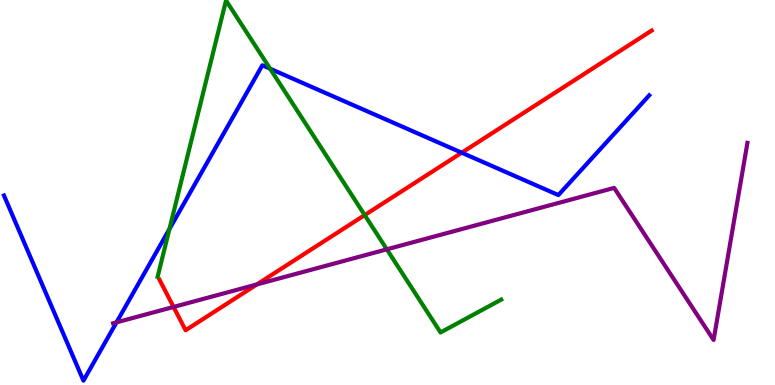[{'lines': ['blue', 'red'], 'intersections': [{'x': 5.96, 'y': 6.03}]}, {'lines': ['green', 'red'], 'intersections': [{'x': 4.71, 'y': 4.41}]}, {'lines': ['purple', 'red'], 'intersections': [{'x': 2.24, 'y': 2.03}, {'x': 3.31, 'y': 2.61}]}, {'lines': ['blue', 'green'], 'intersections': [{'x': 2.19, 'y': 4.05}, {'x': 3.49, 'y': 8.22}]}, {'lines': ['blue', 'purple'], 'intersections': [{'x': 1.5, 'y': 1.63}]}, {'lines': ['green', 'purple'], 'intersections': [{'x': 4.99, 'y': 3.52}]}]